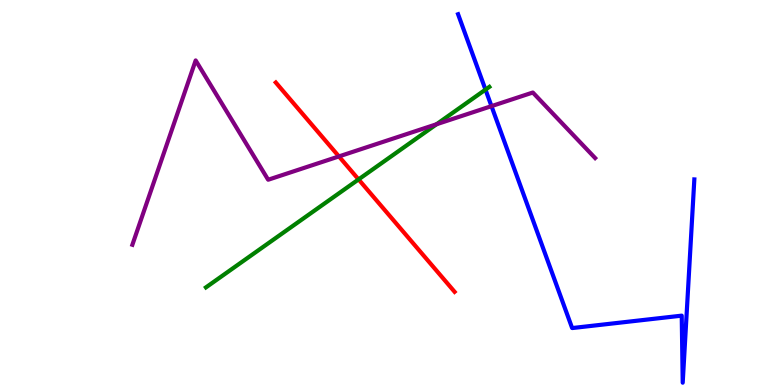[{'lines': ['blue', 'red'], 'intersections': []}, {'lines': ['green', 'red'], 'intersections': [{'x': 4.63, 'y': 5.34}]}, {'lines': ['purple', 'red'], 'intersections': [{'x': 4.37, 'y': 5.94}]}, {'lines': ['blue', 'green'], 'intersections': [{'x': 6.26, 'y': 7.67}]}, {'lines': ['blue', 'purple'], 'intersections': [{'x': 6.34, 'y': 7.24}]}, {'lines': ['green', 'purple'], 'intersections': [{'x': 5.63, 'y': 6.77}]}]